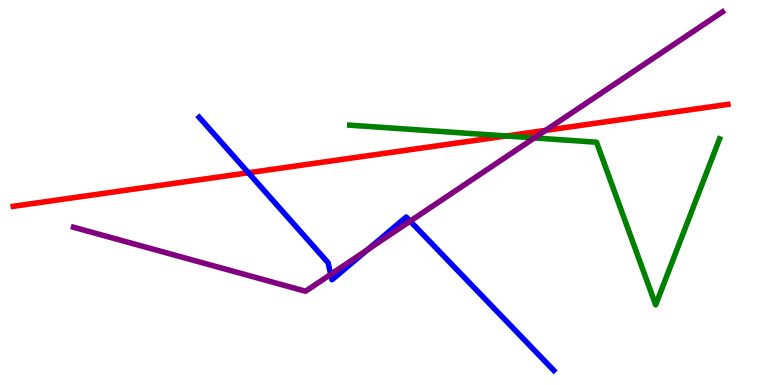[{'lines': ['blue', 'red'], 'intersections': [{'x': 3.2, 'y': 5.51}]}, {'lines': ['green', 'red'], 'intersections': [{'x': 6.53, 'y': 6.47}]}, {'lines': ['purple', 'red'], 'intersections': [{'x': 7.04, 'y': 6.61}]}, {'lines': ['blue', 'green'], 'intersections': []}, {'lines': ['blue', 'purple'], 'intersections': [{'x': 4.27, 'y': 2.87}, {'x': 4.74, 'y': 3.51}, {'x': 5.29, 'y': 4.26}]}, {'lines': ['green', 'purple'], 'intersections': [{'x': 6.9, 'y': 6.42}]}]